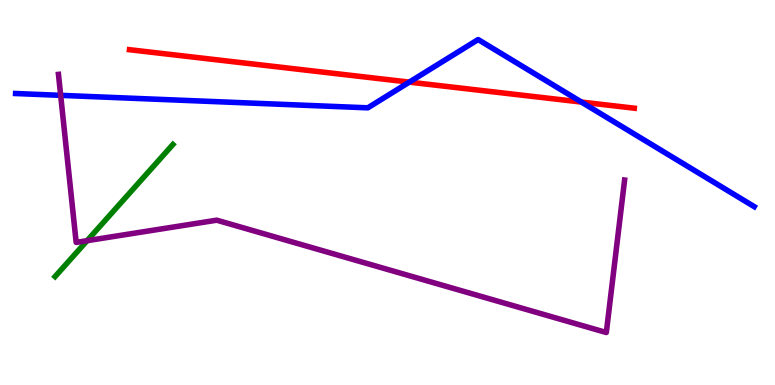[{'lines': ['blue', 'red'], 'intersections': [{'x': 5.28, 'y': 7.87}, {'x': 7.5, 'y': 7.35}]}, {'lines': ['green', 'red'], 'intersections': []}, {'lines': ['purple', 'red'], 'intersections': []}, {'lines': ['blue', 'green'], 'intersections': []}, {'lines': ['blue', 'purple'], 'intersections': [{'x': 0.783, 'y': 7.52}]}, {'lines': ['green', 'purple'], 'intersections': [{'x': 1.12, 'y': 3.75}]}]